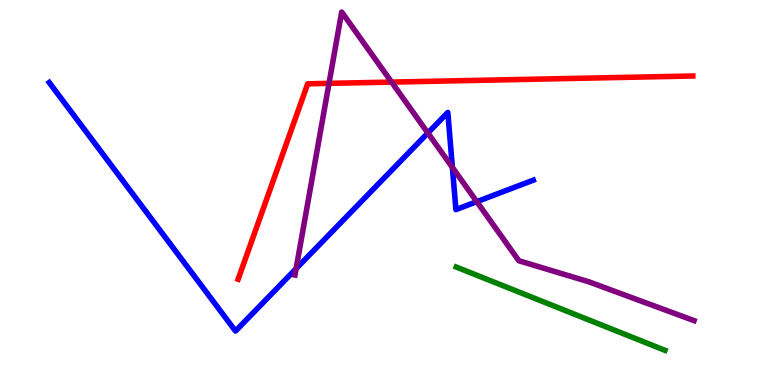[{'lines': ['blue', 'red'], 'intersections': []}, {'lines': ['green', 'red'], 'intersections': []}, {'lines': ['purple', 'red'], 'intersections': [{'x': 4.25, 'y': 7.83}, {'x': 5.05, 'y': 7.87}]}, {'lines': ['blue', 'green'], 'intersections': []}, {'lines': ['blue', 'purple'], 'intersections': [{'x': 3.82, 'y': 3.02}, {'x': 5.52, 'y': 6.55}, {'x': 5.84, 'y': 5.65}, {'x': 6.15, 'y': 4.76}]}, {'lines': ['green', 'purple'], 'intersections': []}]